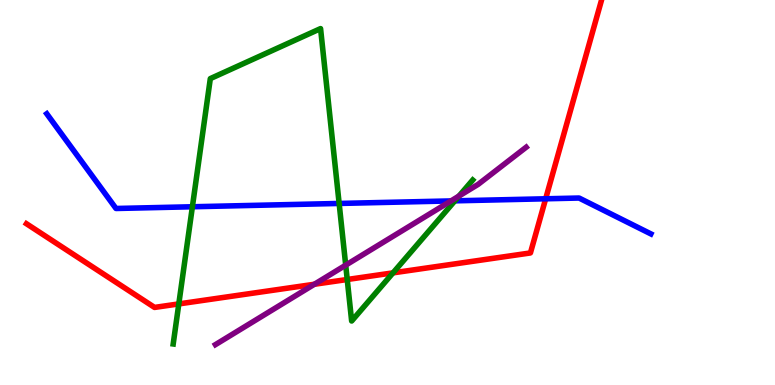[{'lines': ['blue', 'red'], 'intersections': [{'x': 7.04, 'y': 4.84}]}, {'lines': ['green', 'red'], 'intersections': [{'x': 2.31, 'y': 2.11}, {'x': 4.48, 'y': 2.74}, {'x': 5.07, 'y': 2.91}]}, {'lines': ['purple', 'red'], 'intersections': [{'x': 4.06, 'y': 2.62}]}, {'lines': ['blue', 'green'], 'intersections': [{'x': 2.48, 'y': 4.63}, {'x': 4.38, 'y': 4.72}, {'x': 5.87, 'y': 4.78}]}, {'lines': ['blue', 'purple'], 'intersections': [{'x': 5.82, 'y': 4.78}]}, {'lines': ['green', 'purple'], 'intersections': [{'x': 4.46, 'y': 3.11}, {'x': 5.92, 'y': 4.91}]}]